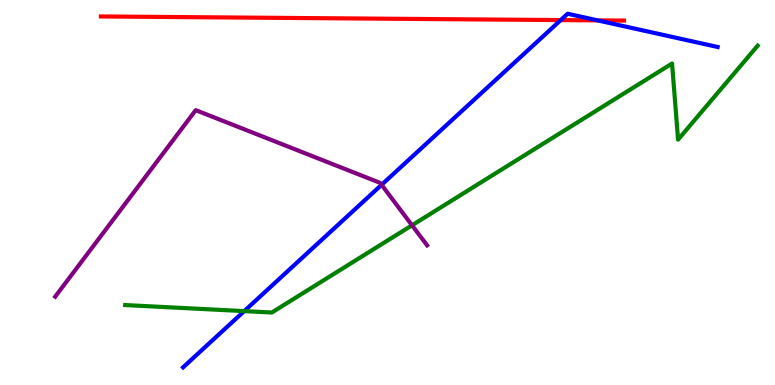[{'lines': ['blue', 'red'], 'intersections': [{'x': 7.24, 'y': 9.48}, {'x': 7.71, 'y': 9.47}]}, {'lines': ['green', 'red'], 'intersections': []}, {'lines': ['purple', 'red'], 'intersections': []}, {'lines': ['blue', 'green'], 'intersections': [{'x': 3.15, 'y': 1.92}]}, {'lines': ['blue', 'purple'], 'intersections': [{'x': 4.92, 'y': 5.2}]}, {'lines': ['green', 'purple'], 'intersections': [{'x': 5.32, 'y': 4.15}]}]